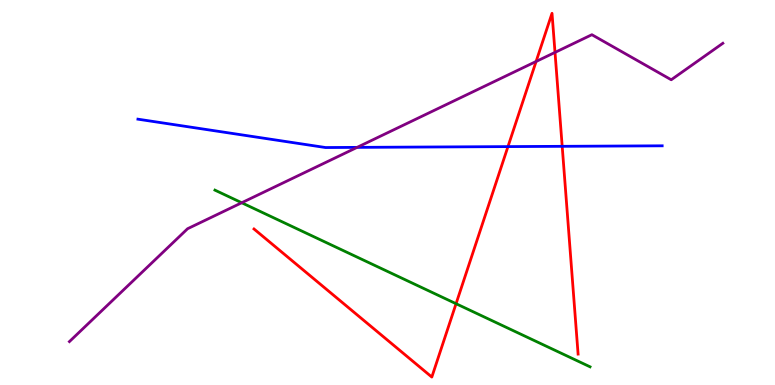[{'lines': ['blue', 'red'], 'intersections': [{'x': 6.55, 'y': 6.19}, {'x': 7.25, 'y': 6.2}]}, {'lines': ['green', 'red'], 'intersections': [{'x': 5.88, 'y': 2.11}]}, {'lines': ['purple', 'red'], 'intersections': [{'x': 6.92, 'y': 8.4}, {'x': 7.16, 'y': 8.64}]}, {'lines': ['blue', 'green'], 'intersections': []}, {'lines': ['blue', 'purple'], 'intersections': [{'x': 4.61, 'y': 6.17}]}, {'lines': ['green', 'purple'], 'intersections': [{'x': 3.12, 'y': 4.73}]}]